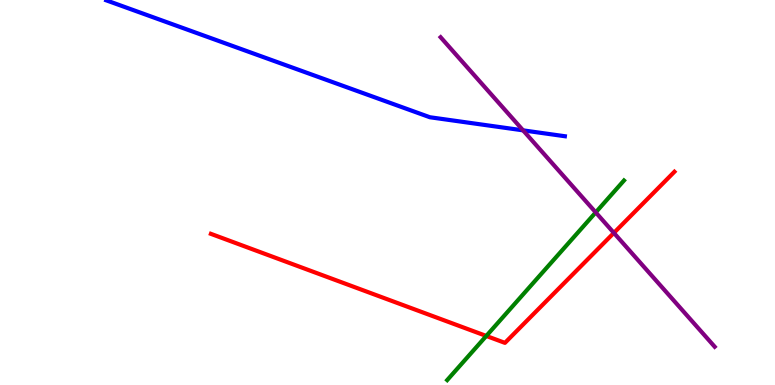[{'lines': ['blue', 'red'], 'intersections': []}, {'lines': ['green', 'red'], 'intersections': [{'x': 6.27, 'y': 1.27}]}, {'lines': ['purple', 'red'], 'intersections': [{'x': 7.92, 'y': 3.95}]}, {'lines': ['blue', 'green'], 'intersections': []}, {'lines': ['blue', 'purple'], 'intersections': [{'x': 6.75, 'y': 6.61}]}, {'lines': ['green', 'purple'], 'intersections': [{'x': 7.69, 'y': 4.48}]}]